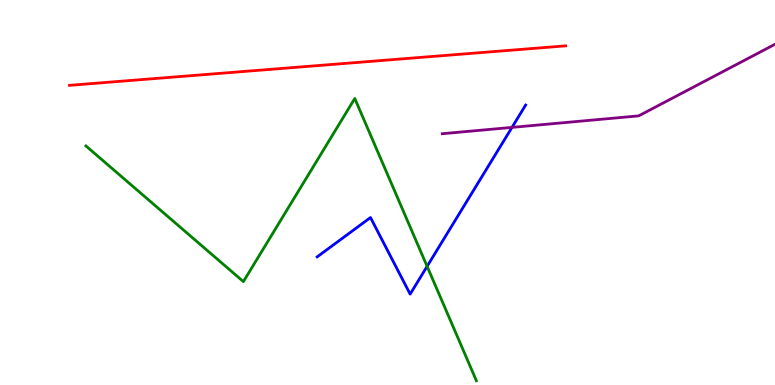[{'lines': ['blue', 'red'], 'intersections': []}, {'lines': ['green', 'red'], 'intersections': []}, {'lines': ['purple', 'red'], 'intersections': []}, {'lines': ['blue', 'green'], 'intersections': [{'x': 5.51, 'y': 3.08}]}, {'lines': ['blue', 'purple'], 'intersections': [{'x': 6.61, 'y': 6.69}]}, {'lines': ['green', 'purple'], 'intersections': []}]